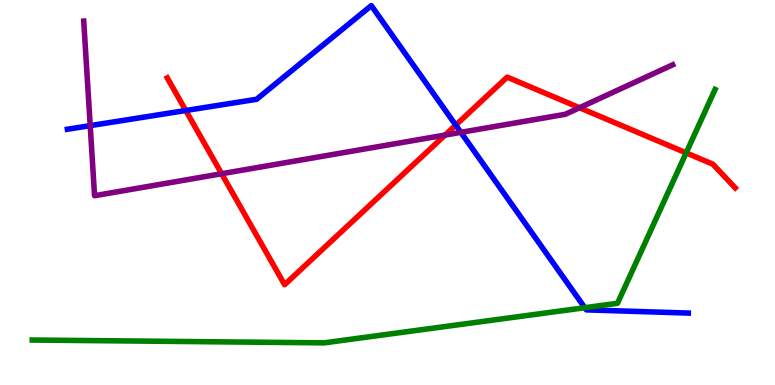[{'lines': ['blue', 'red'], 'intersections': [{'x': 2.4, 'y': 7.13}, {'x': 5.88, 'y': 6.75}]}, {'lines': ['green', 'red'], 'intersections': [{'x': 8.85, 'y': 6.03}]}, {'lines': ['purple', 'red'], 'intersections': [{'x': 2.86, 'y': 5.49}, {'x': 5.74, 'y': 6.49}, {'x': 7.48, 'y': 7.2}]}, {'lines': ['blue', 'green'], 'intersections': [{'x': 7.55, 'y': 2.01}]}, {'lines': ['blue', 'purple'], 'intersections': [{'x': 1.16, 'y': 6.74}, {'x': 5.95, 'y': 6.56}]}, {'lines': ['green', 'purple'], 'intersections': []}]